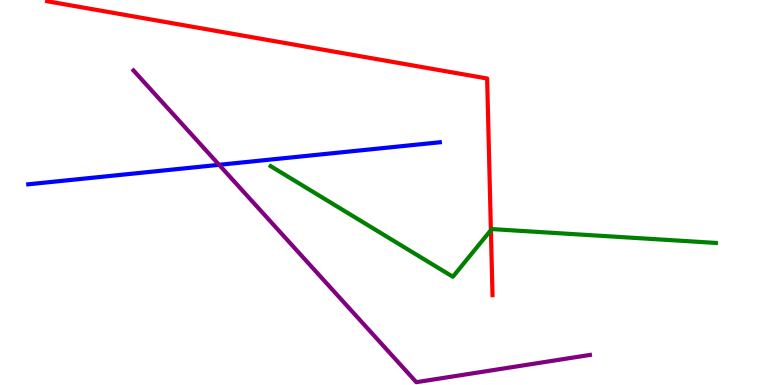[{'lines': ['blue', 'red'], 'intersections': []}, {'lines': ['green', 'red'], 'intersections': [{'x': 6.33, 'y': 4.02}]}, {'lines': ['purple', 'red'], 'intersections': []}, {'lines': ['blue', 'green'], 'intersections': []}, {'lines': ['blue', 'purple'], 'intersections': [{'x': 2.83, 'y': 5.72}]}, {'lines': ['green', 'purple'], 'intersections': []}]